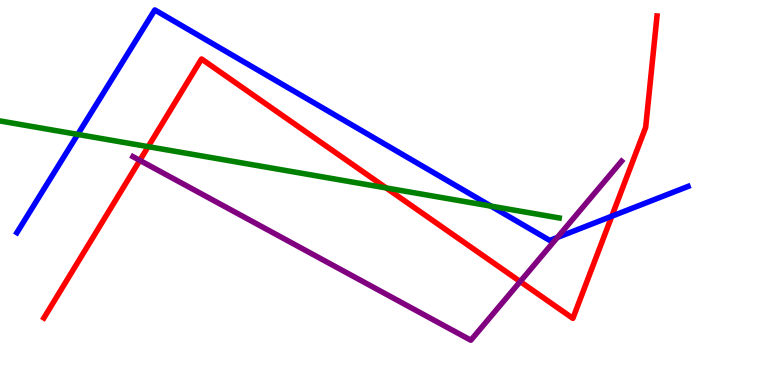[{'lines': ['blue', 'red'], 'intersections': [{'x': 7.89, 'y': 4.38}]}, {'lines': ['green', 'red'], 'intersections': [{'x': 1.91, 'y': 6.19}, {'x': 4.98, 'y': 5.12}]}, {'lines': ['purple', 'red'], 'intersections': [{'x': 1.8, 'y': 5.83}, {'x': 6.71, 'y': 2.69}]}, {'lines': ['blue', 'green'], 'intersections': [{'x': 1.0, 'y': 6.51}, {'x': 6.34, 'y': 4.65}]}, {'lines': ['blue', 'purple'], 'intersections': [{'x': 7.19, 'y': 3.83}]}, {'lines': ['green', 'purple'], 'intersections': []}]